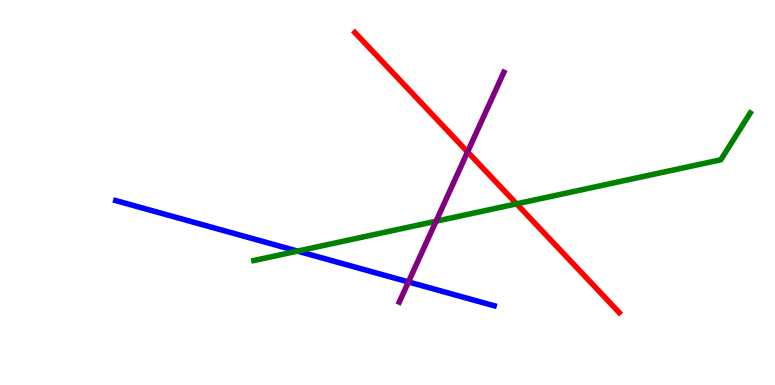[{'lines': ['blue', 'red'], 'intersections': []}, {'lines': ['green', 'red'], 'intersections': [{'x': 6.67, 'y': 4.71}]}, {'lines': ['purple', 'red'], 'intersections': [{'x': 6.03, 'y': 6.05}]}, {'lines': ['blue', 'green'], 'intersections': [{'x': 3.84, 'y': 3.48}]}, {'lines': ['blue', 'purple'], 'intersections': [{'x': 5.27, 'y': 2.68}]}, {'lines': ['green', 'purple'], 'intersections': [{'x': 5.63, 'y': 4.25}]}]